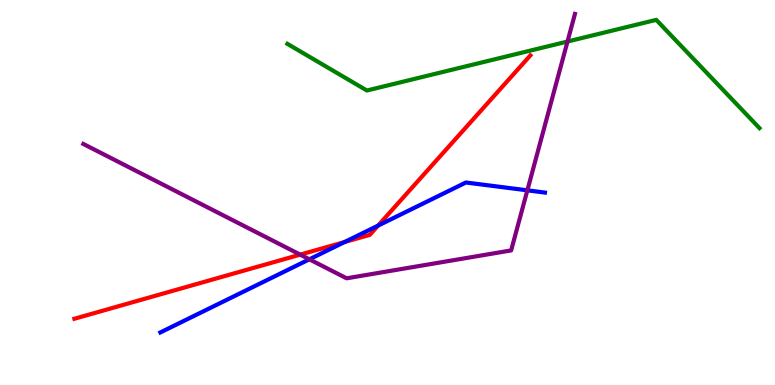[{'lines': ['blue', 'red'], 'intersections': [{'x': 4.45, 'y': 3.71}, {'x': 4.88, 'y': 4.14}]}, {'lines': ['green', 'red'], 'intersections': []}, {'lines': ['purple', 'red'], 'intersections': [{'x': 3.87, 'y': 3.39}]}, {'lines': ['blue', 'green'], 'intersections': []}, {'lines': ['blue', 'purple'], 'intersections': [{'x': 3.99, 'y': 3.26}, {'x': 6.8, 'y': 5.06}]}, {'lines': ['green', 'purple'], 'intersections': [{'x': 7.32, 'y': 8.92}]}]